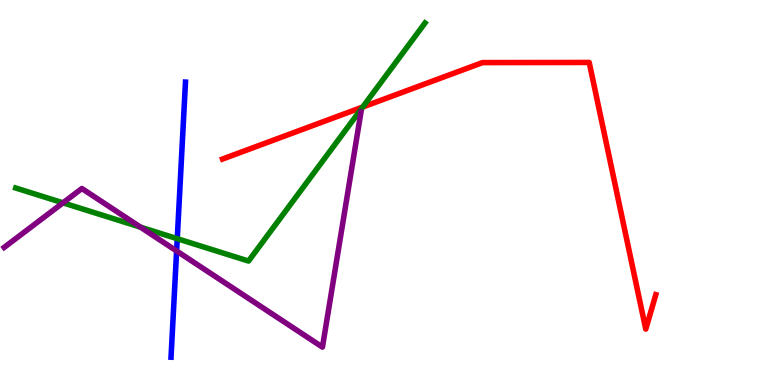[{'lines': ['blue', 'red'], 'intersections': []}, {'lines': ['green', 'red'], 'intersections': [{'x': 4.68, 'y': 7.22}]}, {'lines': ['purple', 'red'], 'intersections': []}, {'lines': ['blue', 'green'], 'intersections': [{'x': 2.29, 'y': 3.8}]}, {'lines': ['blue', 'purple'], 'intersections': [{'x': 2.28, 'y': 3.48}]}, {'lines': ['green', 'purple'], 'intersections': [{'x': 0.813, 'y': 4.73}, {'x': 1.81, 'y': 4.1}]}]